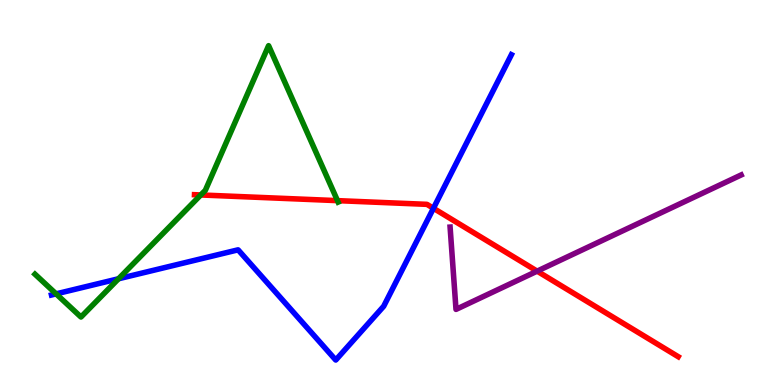[{'lines': ['blue', 'red'], 'intersections': [{'x': 5.59, 'y': 4.59}]}, {'lines': ['green', 'red'], 'intersections': [{'x': 2.59, 'y': 4.94}, {'x': 4.35, 'y': 4.79}]}, {'lines': ['purple', 'red'], 'intersections': [{'x': 6.93, 'y': 2.96}]}, {'lines': ['blue', 'green'], 'intersections': [{'x': 0.724, 'y': 2.37}, {'x': 1.53, 'y': 2.76}]}, {'lines': ['blue', 'purple'], 'intersections': []}, {'lines': ['green', 'purple'], 'intersections': []}]